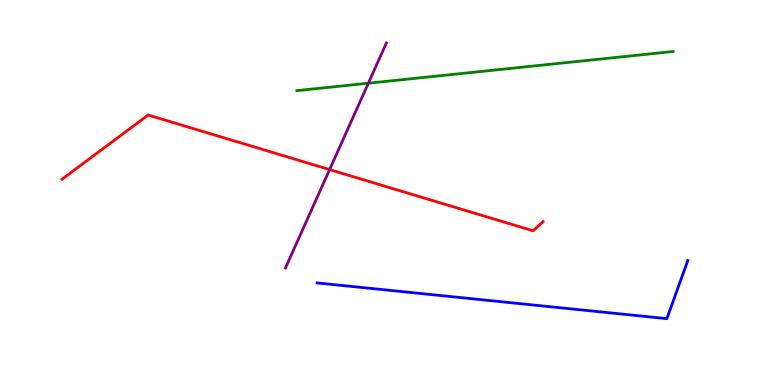[{'lines': ['blue', 'red'], 'intersections': []}, {'lines': ['green', 'red'], 'intersections': []}, {'lines': ['purple', 'red'], 'intersections': [{'x': 4.25, 'y': 5.6}]}, {'lines': ['blue', 'green'], 'intersections': []}, {'lines': ['blue', 'purple'], 'intersections': []}, {'lines': ['green', 'purple'], 'intersections': [{'x': 4.75, 'y': 7.84}]}]